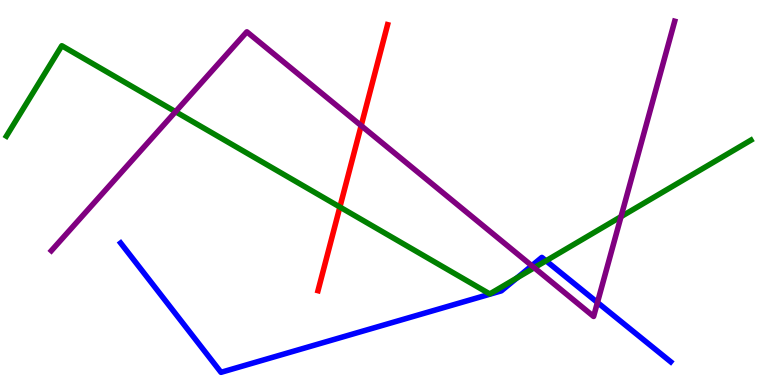[{'lines': ['blue', 'red'], 'intersections': []}, {'lines': ['green', 'red'], 'intersections': [{'x': 4.39, 'y': 4.62}]}, {'lines': ['purple', 'red'], 'intersections': [{'x': 4.66, 'y': 6.74}]}, {'lines': ['blue', 'green'], 'intersections': [{'x': 6.67, 'y': 2.78}, {'x': 7.05, 'y': 3.23}]}, {'lines': ['blue', 'purple'], 'intersections': [{'x': 6.86, 'y': 3.1}, {'x': 7.71, 'y': 2.14}]}, {'lines': ['green', 'purple'], 'intersections': [{'x': 2.26, 'y': 7.1}, {'x': 6.89, 'y': 3.05}, {'x': 8.01, 'y': 4.37}]}]